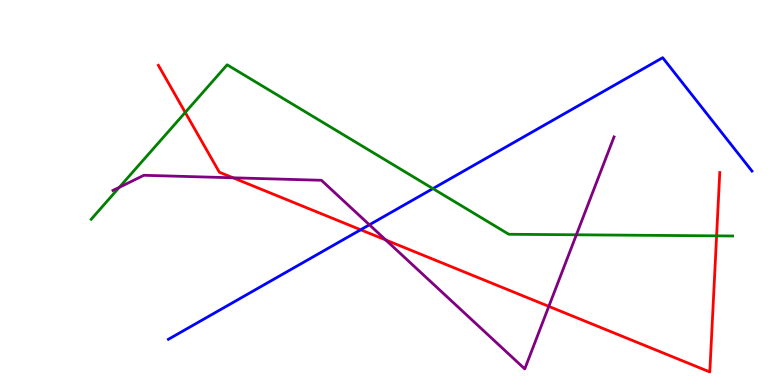[{'lines': ['blue', 'red'], 'intersections': [{'x': 4.65, 'y': 4.03}]}, {'lines': ['green', 'red'], 'intersections': [{'x': 2.39, 'y': 7.08}, {'x': 9.25, 'y': 3.87}]}, {'lines': ['purple', 'red'], 'intersections': [{'x': 3.01, 'y': 5.38}, {'x': 4.98, 'y': 3.77}, {'x': 7.08, 'y': 2.04}]}, {'lines': ['blue', 'green'], 'intersections': [{'x': 5.59, 'y': 5.1}]}, {'lines': ['blue', 'purple'], 'intersections': [{'x': 4.77, 'y': 4.16}]}, {'lines': ['green', 'purple'], 'intersections': [{'x': 1.54, 'y': 5.13}, {'x': 7.44, 'y': 3.9}]}]